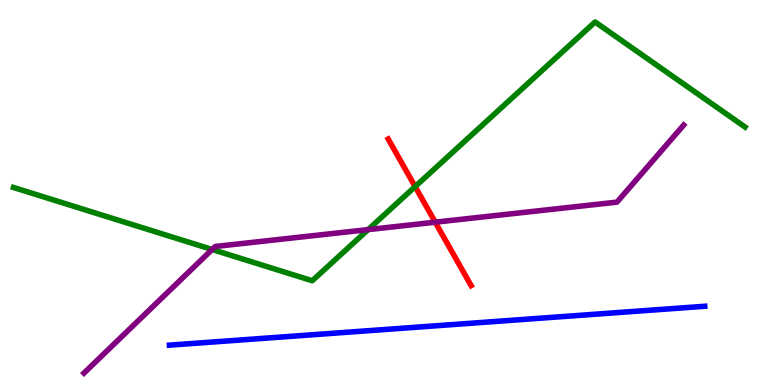[{'lines': ['blue', 'red'], 'intersections': []}, {'lines': ['green', 'red'], 'intersections': [{'x': 5.36, 'y': 5.15}]}, {'lines': ['purple', 'red'], 'intersections': [{'x': 5.62, 'y': 4.23}]}, {'lines': ['blue', 'green'], 'intersections': []}, {'lines': ['blue', 'purple'], 'intersections': []}, {'lines': ['green', 'purple'], 'intersections': [{'x': 2.74, 'y': 3.52}, {'x': 4.75, 'y': 4.04}]}]